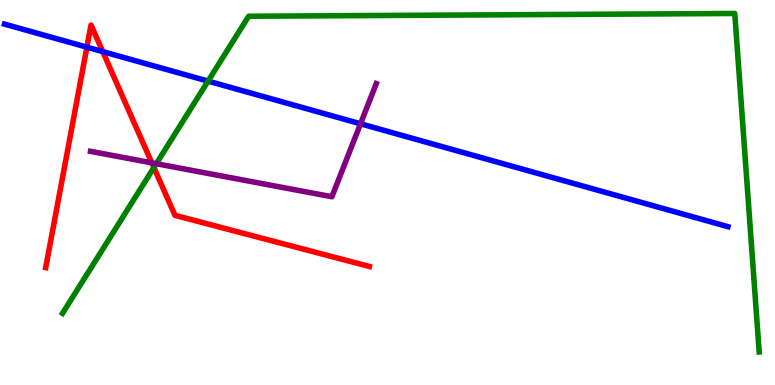[{'lines': ['blue', 'red'], 'intersections': [{'x': 1.12, 'y': 8.77}, {'x': 1.33, 'y': 8.66}]}, {'lines': ['green', 'red'], 'intersections': [{'x': 1.99, 'y': 5.65}]}, {'lines': ['purple', 'red'], 'intersections': [{'x': 1.96, 'y': 5.77}]}, {'lines': ['blue', 'green'], 'intersections': [{'x': 2.68, 'y': 7.89}]}, {'lines': ['blue', 'purple'], 'intersections': [{'x': 4.65, 'y': 6.78}]}, {'lines': ['green', 'purple'], 'intersections': [{'x': 2.02, 'y': 5.75}]}]